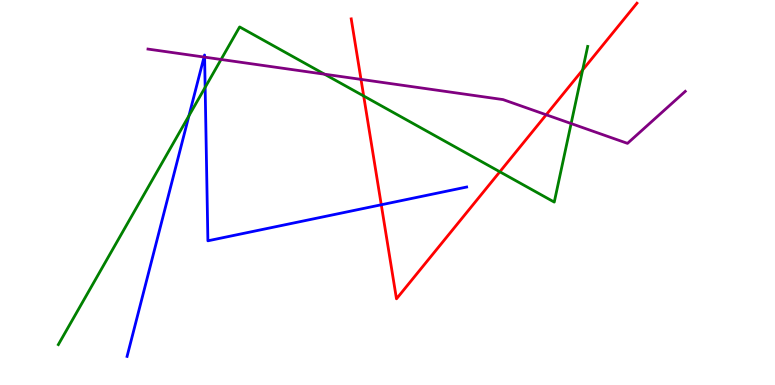[{'lines': ['blue', 'red'], 'intersections': [{'x': 4.92, 'y': 4.68}]}, {'lines': ['green', 'red'], 'intersections': [{'x': 4.69, 'y': 7.51}, {'x': 6.45, 'y': 5.54}, {'x': 7.52, 'y': 8.18}]}, {'lines': ['purple', 'red'], 'intersections': [{'x': 4.66, 'y': 7.94}, {'x': 7.05, 'y': 7.02}]}, {'lines': ['blue', 'green'], 'intersections': [{'x': 2.44, 'y': 6.99}, {'x': 2.65, 'y': 7.73}]}, {'lines': ['blue', 'purple'], 'intersections': [{'x': 2.63, 'y': 8.52}, {'x': 2.64, 'y': 8.52}]}, {'lines': ['green', 'purple'], 'intersections': [{'x': 2.85, 'y': 8.46}, {'x': 4.19, 'y': 8.07}, {'x': 7.37, 'y': 6.79}]}]